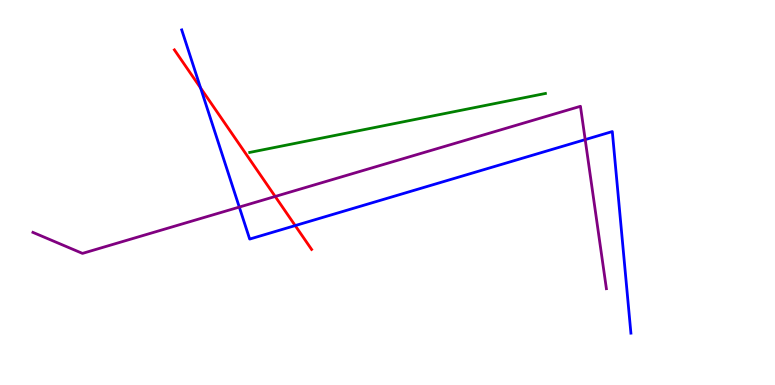[{'lines': ['blue', 'red'], 'intersections': [{'x': 2.59, 'y': 7.72}, {'x': 3.81, 'y': 4.14}]}, {'lines': ['green', 'red'], 'intersections': []}, {'lines': ['purple', 'red'], 'intersections': [{'x': 3.55, 'y': 4.9}]}, {'lines': ['blue', 'green'], 'intersections': []}, {'lines': ['blue', 'purple'], 'intersections': [{'x': 3.09, 'y': 4.62}, {'x': 7.55, 'y': 6.37}]}, {'lines': ['green', 'purple'], 'intersections': []}]